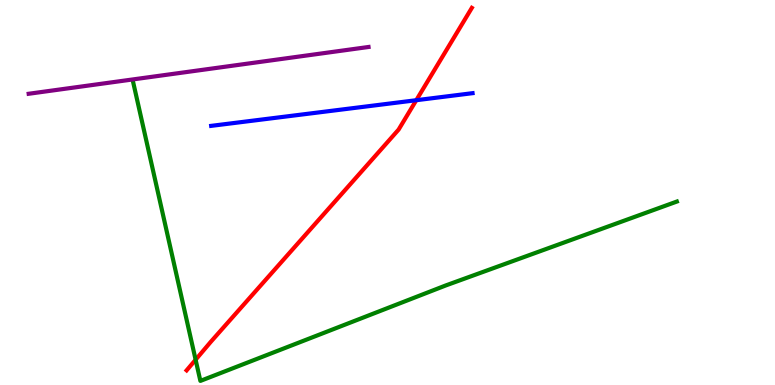[{'lines': ['blue', 'red'], 'intersections': [{'x': 5.37, 'y': 7.4}]}, {'lines': ['green', 'red'], 'intersections': [{'x': 2.52, 'y': 0.656}]}, {'lines': ['purple', 'red'], 'intersections': []}, {'lines': ['blue', 'green'], 'intersections': []}, {'lines': ['blue', 'purple'], 'intersections': []}, {'lines': ['green', 'purple'], 'intersections': []}]